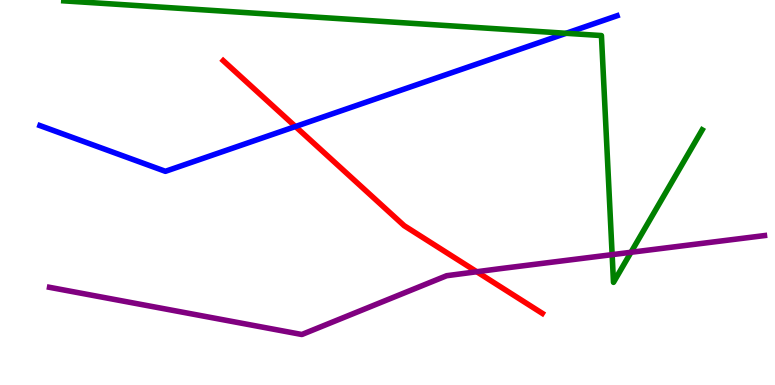[{'lines': ['blue', 'red'], 'intersections': [{'x': 3.81, 'y': 6.71}]}, {'lines': ['green', 'red'], 'intersections': []}, {'lines': ['purple', 'red'], 'intersections': [{'x': 6.15, 'y': 2.94}]}, {'lines': ['blue', 'green'], 'intersections': [{'x': 7.31, 'y': 9.14}]}, {'lines': ['blue', 'purple'], 'intersections': []}, {'lines': ['green', 'purple'], 'intersections': [{'x': 7.9, 'y': 3.39}, {'x': 8.14, 'y': 3.45}]}]